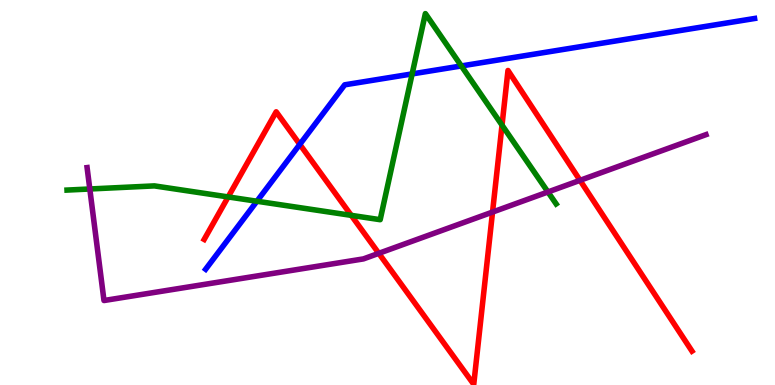[{'lines': ['blue', 'red'], 'intersections': [{'x': 3.87, 'y': 6.25}]}, {'lines': ['green', 'red'], 'intersections': [{'x': 2.94, 'y': 4.88}, {'x': 4.53, 'y': 4.41}, {'x': 6.48, 'y': 6.75}]}, {'lines': ['purple', 'red'], 'intersections': [{'x': 4.89, 'y': 3.42}, {'x': 6.36, 'y': 4.49}, {'x': 7.48, 'y': 5.32}]}, {'lines': ['blue', 'green'], 'intersections': [{'x': 3.32, 'y': 4.77}, {'x': 5.32, 'y': 8.08}, {'x': 5.95, 'y': 8.29}]}, {'lines': ['blue', 'purple'], 'intersections': []}, {'lines': ['green', 'purple'], 'intersections': [{'x': 1.16, 'y': 5.09}, {'x': 7.07, 'y': 5.01}]}]